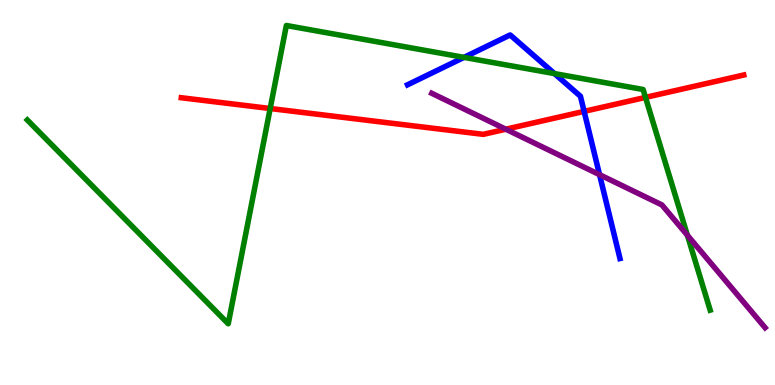[{'lines': ['blue', 'red'], 'intersections': [{'x': 7.54, 'y': 7.11}]}, {'lines': ['green', 'red'], 'intersections': [{'x': 3.49, 'y': 7.18}, {'x': 8.33, 'y': 7.47}]}, {'lines': ['purple', 'red'], 'intersections': [{'x': 6.53, 'y': 6.64}]}, {'lines': ['blue', 'green'], 'intersections': [{'x': 5.99, 'y': 8.51}, {'x': 7.15, 'y': 8.09}]}, {'lines': ['blue', 'purple'], 'intersections': [{'x': 7.74, 'y': 5.46}]}, {'lines': ['green', 'purple'], 'intersections': [{'x': 8.87, 'y': 3.89}]}]